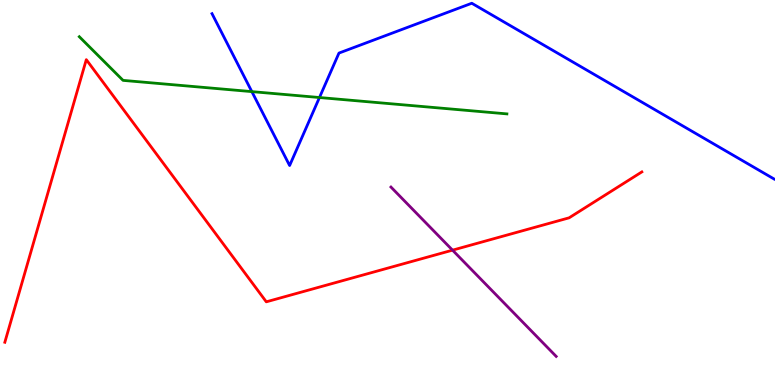[{'lines': ['blue', 'red'], 'intersections': []}, {'lines': ['green', 'red'], 'intersections': []}, {'lines': ['purple', 'red'], 'intersections': [{'x': 5.84, 'y': 3.5}]}, {'lines': ['blue', 'green'], 'intersections': [{'x': 3.25, 'y': 7.62}, {'x': 4.12, 'y': 7.47}]}, {'lines': ['blue', 'purple'], 'intersections': []}, {'lines': ['green', 'purple'], 'intersections': []}]